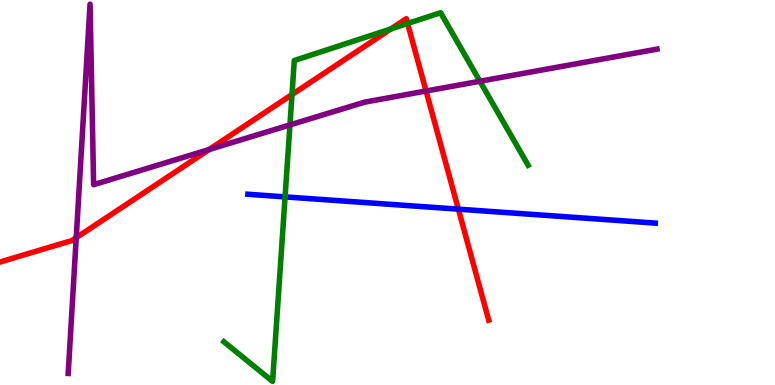[{'lines': ['blue', 'red'], 'intersections': [{'x': 5.91, 'y': 4.57}]}, {'lines': ['green', 'red'], 'intersections': [{'x': 3.77, 'y': 7.54}, {'x': 5.04, 'y': 9.25}, {'x': 5.26, 'y': 9.39}]}, {'lines': ['purple', 'red'], 'intersections': [{'x': 0.984, 'y': 3.83}, {'x': 2.7, 'y': 6.12}, {'x': 5.5, 'y': 7.64}]}, {'lines': ['blue', 'green'], 'intersections': [{'x': 3.68, 'y': 4.89}]}, {'lines': ['blue', 'purple'], 'intersections': []}, {'lines': ['green', 'purple'], 'intersections': [{'x': 3.74, 'y': 6.76}, {'x': 6.19, 'y': 7.89}]}]